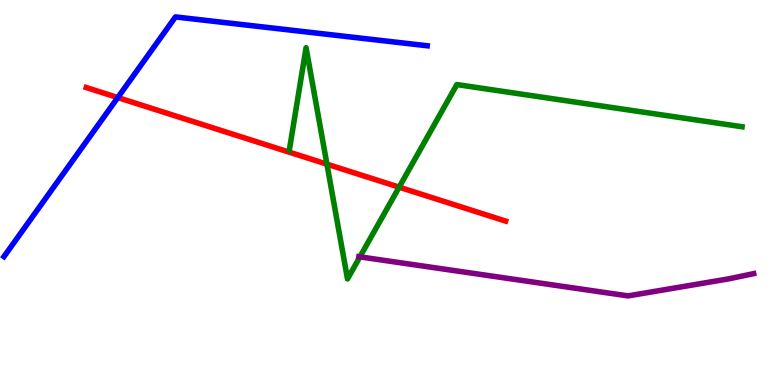[{'lines': ['blue', 'red'], 'intersections': [{'x': 1.52, 'y': 7.47}]}, {'lines': ['green', 'red'], 'intersections': [{'x': 4.22, 'y': 5.74}, {'x': 5.15, 'y': 5.14}]}, {'lines': ['purple', 'red'], 'intersections': []}, {'lines': ['blue', 'green'], 'intersections': []}, {'lines': ['blue', 'purple'], 'intersections': []}, {'lines': ['green', 'purple'], 'intersections': [{'x': 4.64, 'y': 3.33}]}]